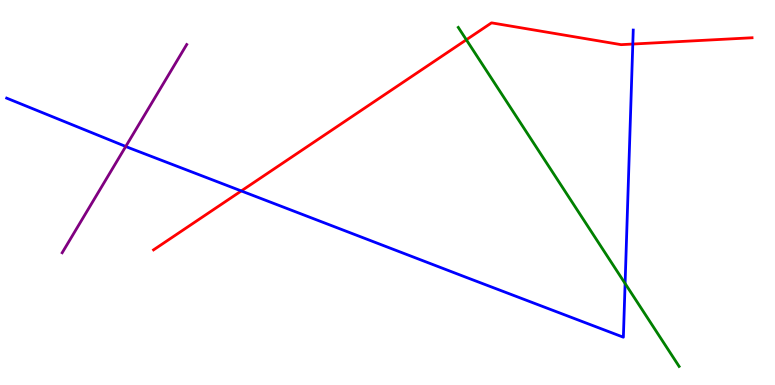[{'lines': ['blue', 'red'], 'intersections': [{'x': 3.11, 'y': 5.04}, {'x': 8.17, 'y': 8.86}]}, {'lines': ['green', 'red'], 'intersections': [{'x': 6.02, 'y': 8.97}]}, {'lines': ['purple', 'red'], 'intersections': []}, {'lines': ['blue', 'green'], 'intersections': [{'x': 8.07, 'y': 2.64}]}, {'lines': ['blue', 'purple'], 'intersections': [{'x': 1.62, 'y': 6.2}]}, {'lines': ['green', 'purple'], 'intersections': []}]